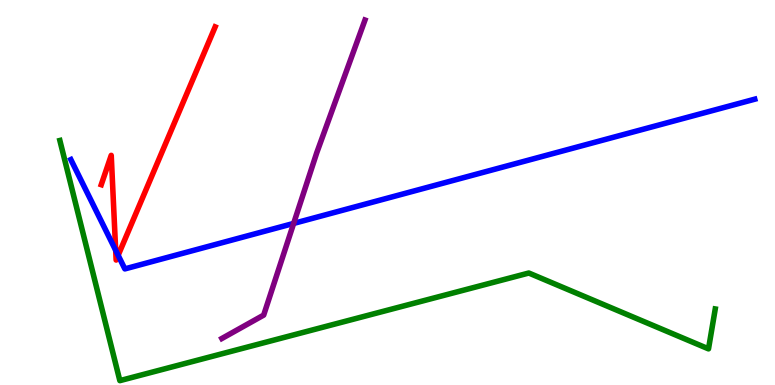[{'lines': ['blue', 'red'], 'intersections': [{'x': 1.49, 'y': 3.5}, {'x': 1.52, 'y': 3.37}]}, {'lines': ['green', 'red'], 'intersections': []}, {'lines': ['purple', 'red'], 'intersections': []}, {'lines': ['blue', 'green'], 'intersections': []}, {'lines': ['blue', 'purple'], 'intersections': [{'x': 3.79, 'y': 4.2}]}, {'lines': ['green', 'purple'], 'intersections': []}]